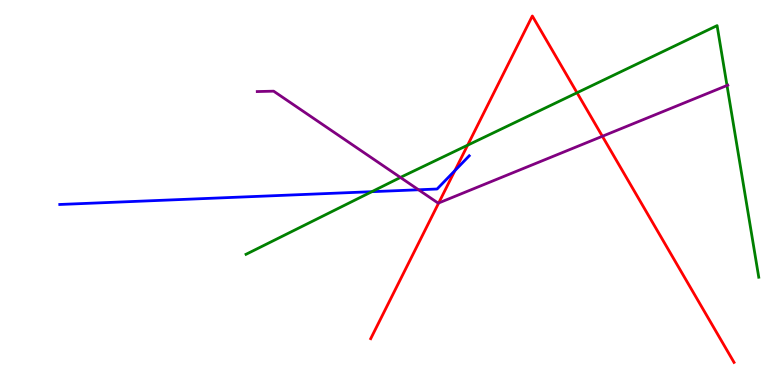[{'lines': ['blue', 'red'], 'intersections': [{'x': 5.87, 'y': 5.57}]}, {'lines': ['green', 'red'], 'intersections': [{'x': 6.03, 'y': 6.23}, {'x': 7.45, 'y': 7.59}]}, {'lines': ['purple', 'red'], 'intersections': [{'x': 5.66, 'y': 4.73}, {'x': 7.77, 'y': 6.46}]}, {'lines': ['blue', 'green'], 'intersections': [{'x': 4.8, 'y': 5.02}]}, {'lines': ['blue', 'purple'], 'intersections': [{'x': 5.4, 'y': 5.07}]}, {'lines': ['green', 'purple'], 'intersections': [{'x': 5.17, 'y': 5.39}, {'x': 9.38, 'y': 7.78}]}]